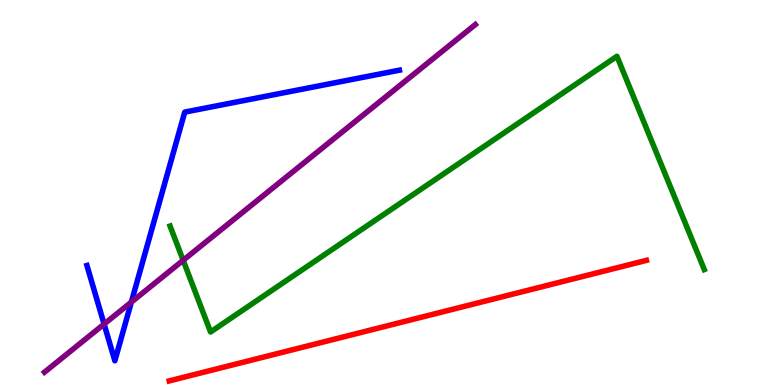[{'lines': ['blue', 'red'], 'intersections': []}, {'lines': ['green', 'red'], 'intersections': []}, {'lines': ['purple', 'red'], 'intersections': []}, {'lines': ['blue', 'green'], 'intersections': []}, {'lines': ['blue', 'purple'], 'intersections': [{'x': 1.34, 'y': 1.58}, {'x': 1.69, 'y': 2.15}]}, {'lines': ['green', 'purple'], 'intersections': [{'x': 2.36, 'y': 3.24}]}]